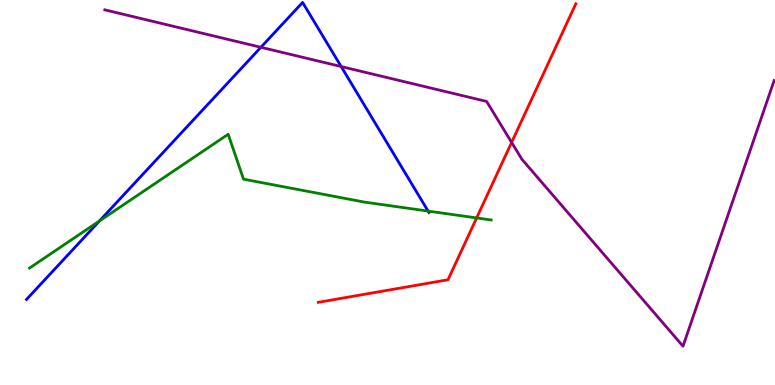[{'lines': ['blue', 'red'], 'intersections': []}, {'lines': ['green', 'red'], 'intersections': [{'x': 6.15, 'y': 4.34}]}, {'lines': ['purple', 'red'], 'intersections': [{'x': 6.6, 'y': 6.3}]}, {'lines': ['blue', 'green'], 'intersections': [{'x': 1.28, 'y': 4.26}, {'x': 5.52, 'y': 4.52}]}, {'lines': ['blue', 'purple'], 'intersections': [{'x': 3.37, 'y': 8.77}, {'x': 4.4, 'y': 8.27}]}, {'lines': ['green', 'purple'], 'intersections': []}]